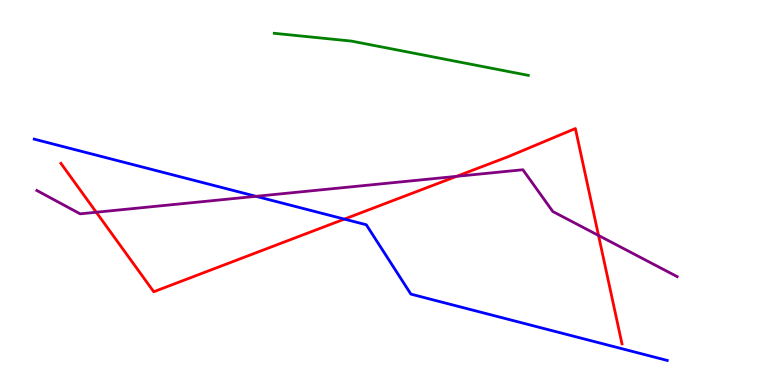[{'lines': ['blue', 'red'], 'intersections': [{'x': 4.44, 'y': 4.31}]}, {'lines': ['green', 'red'], 'intersections': []}, {'lines': ['purple', 'red'], 'intersections': [{'x': 1.24, 'y': 4.49}, {'x': 5.89, 'y': 5.42}, {'x': 7.72, 'y': 3.88}]}, {'lines': ['blue', 'green'], 'intersections': []}, {'lines': ['blue', 'purple'], 'intersections': [{'x': 3.3, 'y': 4.9}]}, {'lines': ['green', 'purple'], 'intersections': []}]